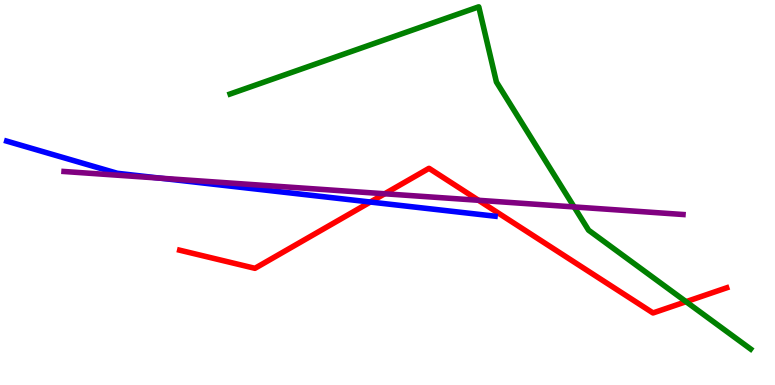[{'lines': ['blue', 'red'], 'intersections': [{'x': 4.78, 'y': 4.75}]}, {'lines': ['green', 'red'], 'intersections': [{'x': 8.85, 'y': 2.16}]}, {'lines': ['purple', 'red'], 'intersections': [{'x': 4.96, 'y': 4.97}, {'x': 6.17, 'y': 4.8}]}, {'lines': ['blue', 'green'], 'intersections': []}, {'lines': ['blue', 'purple'], 'intersections': [{'x': 2.07, 'y': 5.37}]}, {'lines': ['green', 'purple'], 'intersections': [{'x': 7.41, 'y': 4.63}]}]